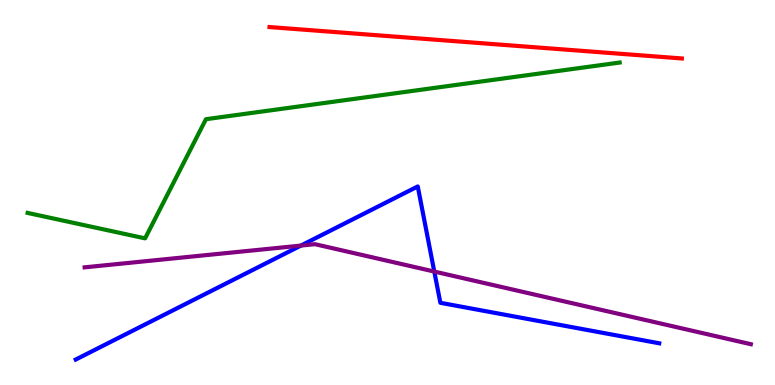[{'lines': ['blue', 'red'], 'intersections': []}, {'lines': ['green', 'red'], 'intersections': []}, {'lines': ['purple', 'red'], 'intersections': []}, {'lines': ['blue', 'green'], 'intersections': []}, {'lines': ['blue', 'purple'], 'intersections': [{'x': 3.88, 'y': 3.62}, {'x': 5.6, 'y': 2.95}]}, {'lines': ['green', 'purple'], 'intersections': []}]